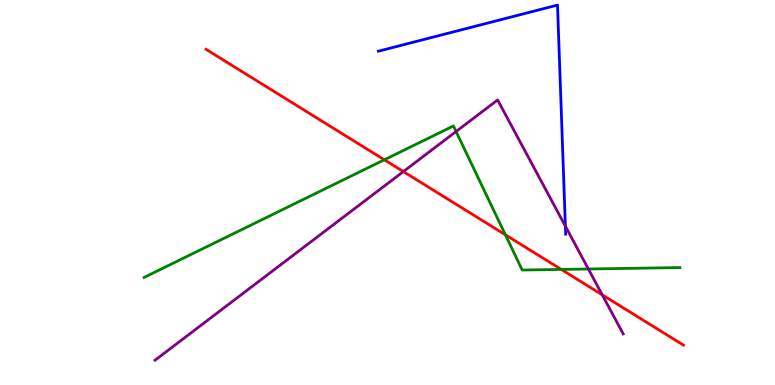[{'lines': ['blue', 'red'], 'intersections': []}, {'lines': ['green', 'red'], 'intersections': [{'x': 4.96, 'y': 5.85}, {'x': 6.52, 'y': 3.9}, {'x': 7.24, 'y': 3.0}]}, {'lines': ['purple', 'red'], 'intersections': [{'x': 5.2, 'y': 5.54}, {'x': 7.77, 'y': 2.34}]}, {'lines': ['blue', 'green'], 'intersections': []}, {'lines': ['blue', 'purple'], 'intersections': [{'x': 7.3, 'y': 4.12}]}, {'lines': ['green', 'purple'], 'intersections': [{'x': 5.88, 'y': 6.58}, {'x': 7.59, 'y': 3.01}]}]